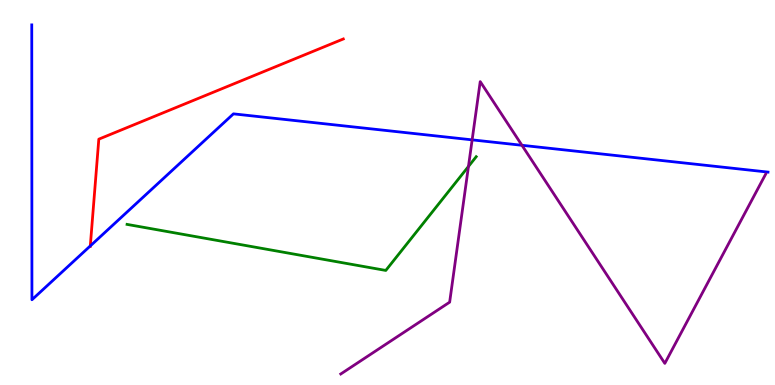[{'lines': ['blue', 'red'], 'intersections': [{'x': 1.17, 'y': 3.61}]}, {'lines': ['green', 'red'], 'intersections': []}, {'lines': ['purple', 'red'], 'intersections': []}, {'lines': ['blue', 'green'], 'intersections': []}, {'lines': ['blue', 'purple'], 'intersections': [{'x': 6.09, 'y': 6.37}, {'x': 6.73, 'y': 6.23}]}, {'lines': ['green', 'purple'], 'intersections': [{'x': 6.04, 'y': 5.68}]}]